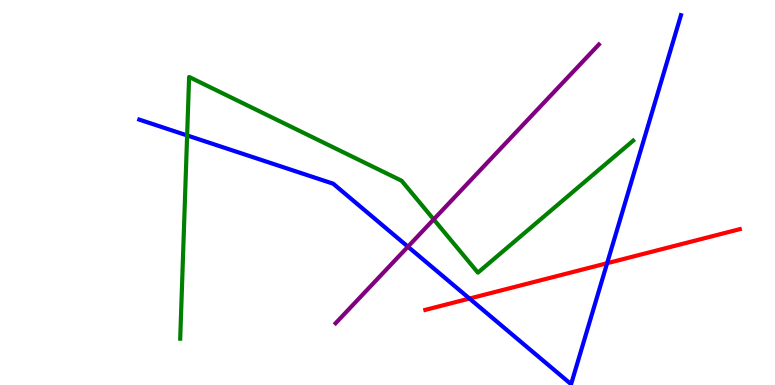[{'lines': ['blue', 'red'], 'intersections': [{'x': 6.06, 'y': 2.25}, {'x': 7.83, 'y': 3.16}]}, {'lines': ['green', 'red'], 'intersections': []}, {'lines': ['purple', 'red'], 'intersections': []}, {'lines': ['blue', 'green'], 'intersections': [{'x': 2.41, 'y': 6.48}]}, {'lines': ['blue', 'purple'], 'intersections': [{'x': 5.26, 'y': 3.59}]}, {'lines': ['green', 'purple'], 'intersections': [{'x': 5.6, 'y': 4.3}]}]